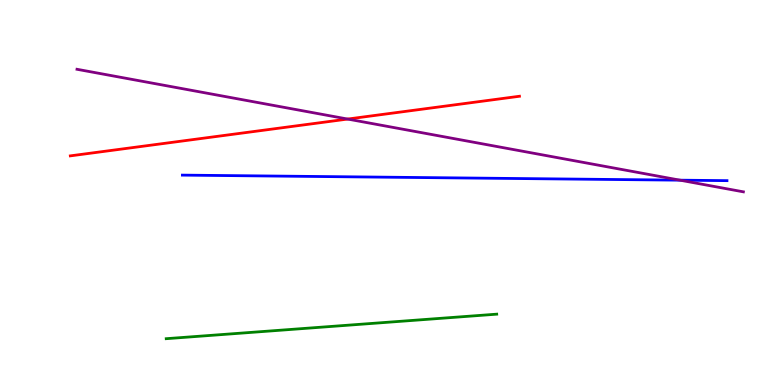[{'lines': ['blue', 'red'], 'intersections': []}, {'lines': ['green', 'red'], 'intersections': []}, {'lines': ['purple', 'red'], 'intersections': [{'x': 4.49, 'y': 6.91}]}, {'lines': ['blue', 'green'], 'intersections': []}, {'lines': ['blue', 'purple'], 'intersections': [{'x': 8.77, 'y': 5.32}]}, {'lines': ['green', 'purple'], 'intersections': []}]